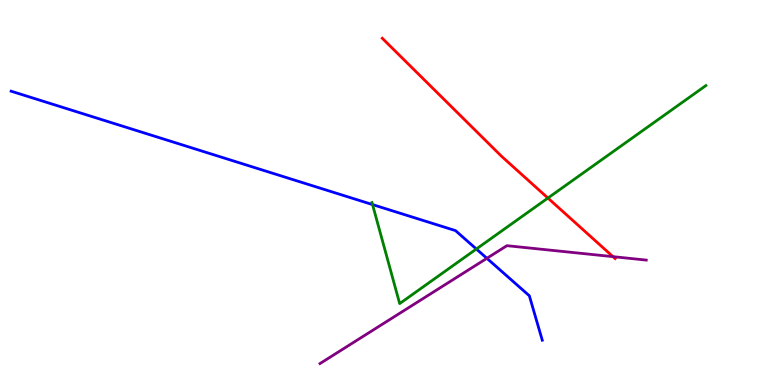[{'lines': ['blue', 'red'], 'intersections': []}, {'lines': ['green', 'red'], 'intersections': [{'x': 7.07, 'y': 4.86}]}, {'lines': ['purple', 'red'], 'intersections': [{'x': 7.91, 'y': 3.33}]}, {'lines': ['blue', 'green'], 'intersections': [{'x': 4.81, 'y': 4.69}, {'x': 6.15, 'y': 3.53}]}, {'lines': ['blue', 'purple'], 'intersections': [{'x': 6.28, 'y': 3.29}]}, {'lines': ['green', 'purple'], 'intersections': []}]